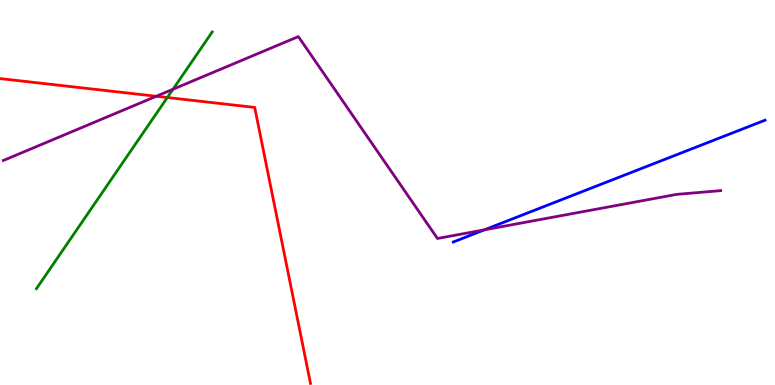[{'lines': ['blue', 'red'], 'intersections': []}, {'lines': ['green', 'red'], 'intersections': [{'x': 2.16, 'y': 7.47}]}, {'lines': ['purple', 'red'], 'intersections': [{'x': 2.02, 'y': 7.5}]}, {'lines': ['blue', 'green'], 'intersections': []}, {'lines': ['blue', 'purple'], 'intersections': [{'x': 6.25, 'y': 4.03}]}, {'lines': ['green', 'purple'], 'intersections': [{'x': 2.23, 'y': 7.68}]}]